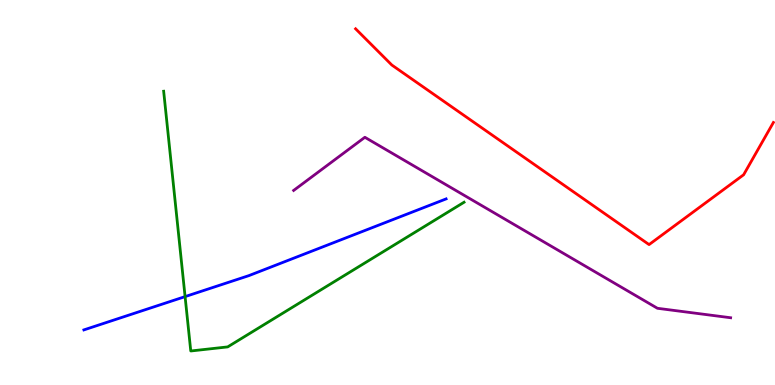[{'lines': ['blue', 'red'], 'intersections': []}, {'lines': ['green', 'red'], 'intersections': []}, {'lines': ['purple', 'red'], 'intersections': []}, {'lines': ['blue', 'green'], 'intersections': [{'x': 2.39, 'y': 2.3}]}, {'lines': ['blue', 'purple'], 'intersections': []}, {'lines': ['green', 'purple'], 'intersections': []}]